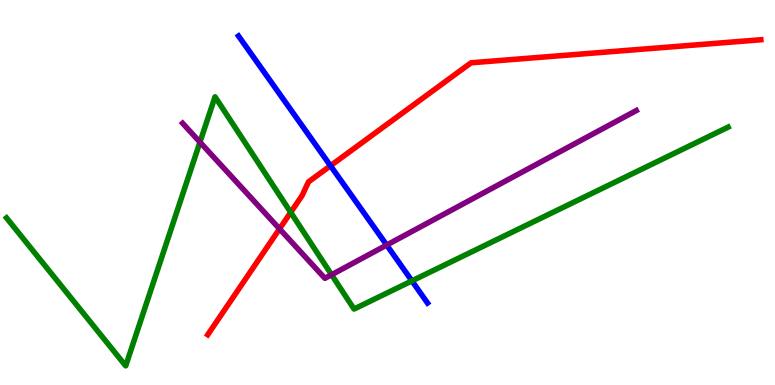[{'lines': ['blue', 'red'], 'intersections': [{'x': 4.26, 'y': 5.69}]}, {'lines': ['green', 'red'], 'intersections': [{'x': 3.75, 'y': 4.48}]}, {'lines': ['purple', 'red'], 'intersections': [{'x': 3.61, 'y': 4.06}]}, {'lines': ['blue', 'green'], 'intersections': [{'x': 5.32, 'y': 2.7}]}, {'lines': ['blue', 'purple'], 'intersections': [{'x': 4.99, 'y': 3.64}]}, {'lines': ['green', 'purple'], 'intersections': [{'x': 2.58, 'y': 6.31}, {'x': 4.28, 'y': 2.86}]}]